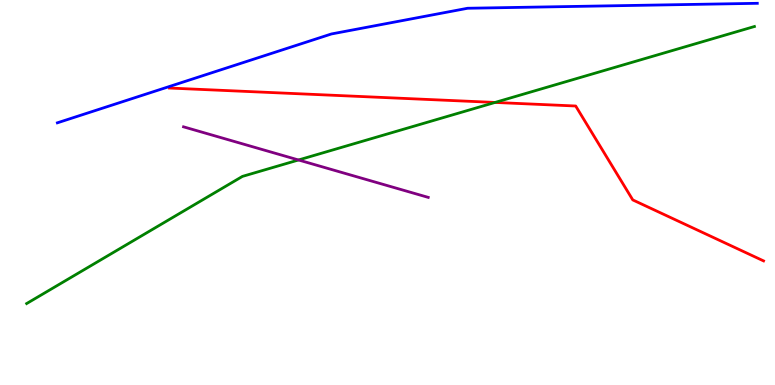[{'lines': ['blue', 'red'], 'intersections': []}, {'lines': ['green', 'red'], 'intersections': [{'x': 6.39, 'y': 7.34}]}, {'lines': ['purple', 'red'], 'intersections': []}, {'lines': ['blue', 'green'], 'intersections': []}, {'lines': ['blue', 'purple'], 'intersections': []}, {'lines': ['green', 'purple'], 'intersections': [{'x': 3.85, 'y': 5.84}]}]